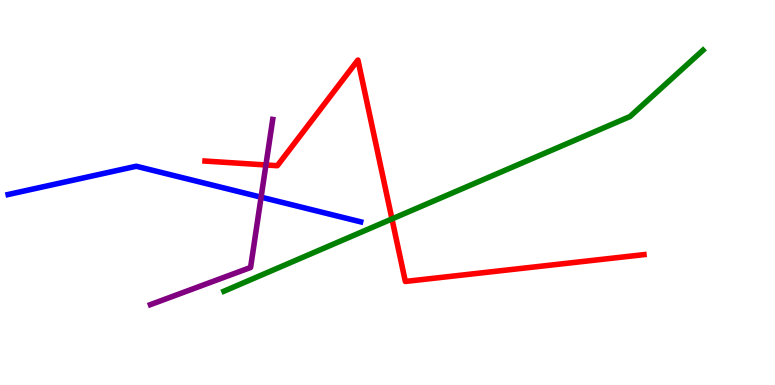[{'lines': ['blue', 'red'], 'intersections': []}, {'lines': ['green', 'red'], 'intersections': [{'x': 5.06, 'y': 4.31}]}, {'lines': ['purple', 'red'], 'intersections': [{'x': 3.43, 'y': 5.72}]}, {'lines': ['blue', 'green'], 'intersections': []}, {'lines': ['blue', 'purple'], 'intersections': [{'x': 3.37, 'y': 4.88}]}, {'lines': ['green', 'purple'], 'intersections': []}]